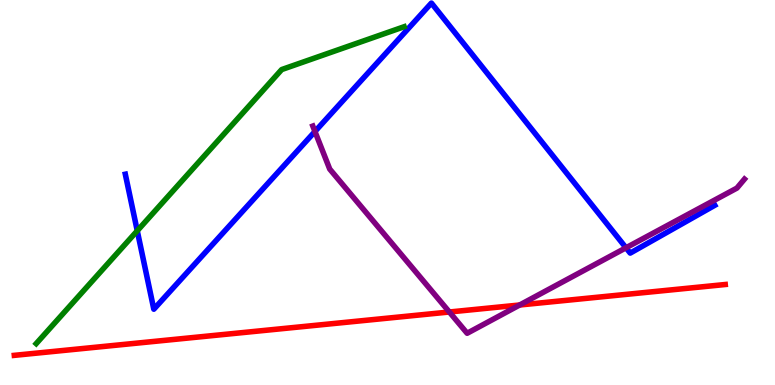[{'lines': ['blue', 'red'], 'intersections': []}, {'lines': ['green', 'red'], 'intersections': []}, {'lines': ['purple', 'red'], 'intersections': [{'x': 5.8, 'y': 1.9}, {'x': 6.71, 'y': 2.08}]}, {'lines': ['blue', 'green'], 'intersections': [{'x': 1.77, 'y': 4.01}]}, {'lines': ['blue', 'purple'], 'intersections': [{'x': 4.06, 'y': 6.58}, {'x': 8.08, 'y': 3.56}]}, {'lines': ['green', 'purple'], 'intersections': []}]